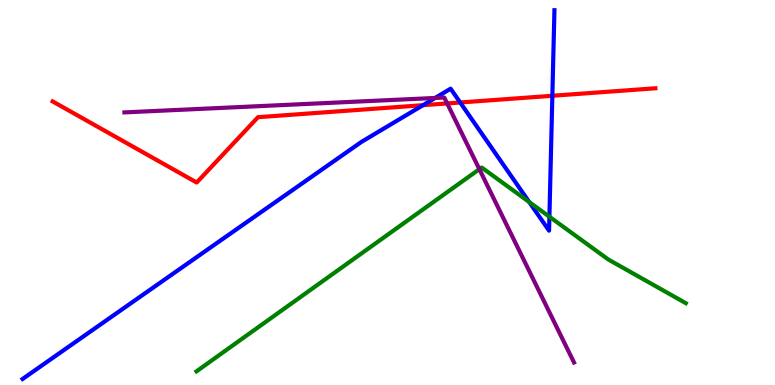[{'lines': ['blue', 'red'], 'intersections': [{'x': 5.46, 'y': 7.27}, {'x': 5.94, 'y': 7.34}, {'x': 7.13, 'y': 7.51}]}, {'lines': ['green', 'red'], 'intersections': []}, {'lines': ['purple', 'red'], 'intersections': [{'x': 5.77, 'y': 7.31}]}, {'lines': ['blue', 'green'], 'intersections': [{'x': 6.83, 'y': 4.75}, {'x': 7.09, 'y': 4.37}]}, {'lines': ['blue', 'purple'], 'intersections': [{'x': 5.61, 'y': 7.46}]}, {'lines': ['green', 'purple'], 'intersections': [{'x': 6.19, 'y': 5.61}]}]